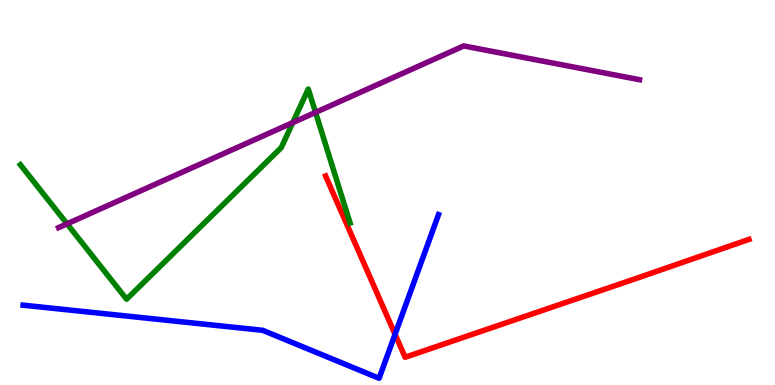[{'lines': ['blue', 'red'], 'intersections': [{'x': 5.1, 'y': 1.32}]}, {'lines': ['green', 'red'], 'intersections': []}, {'lines': ['purple', 'red'], 'intersections': []}, {'lines': ['blue', 'green'], 'intersections': []}, {'lines': ['blue', 'purple'], 'intersections': []}, {'lines': ['green', 'purple'], 'intersections': [{'x': 0.865, 'y': 4.19}, {'x': 3.78, 'y': 6.82}, {'x': 4.07, 'y': 7.08}]}]